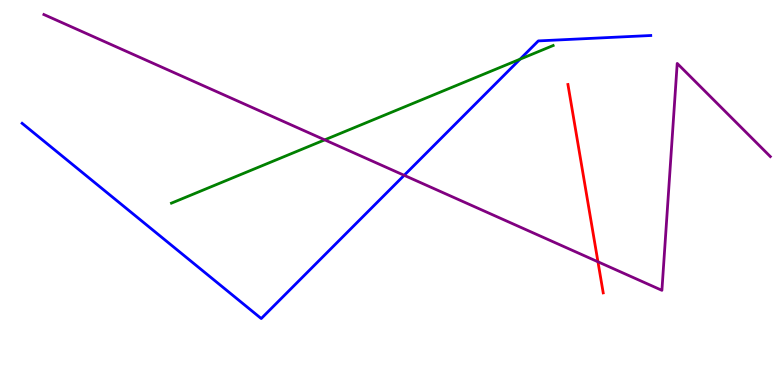[{'lines': ['blue', 'red'], 'intersections': []}, {'lines': ['green', 'red'], 'intersections': []}, {'lines': ['purple', 'red'], 'intersections': [{'x': 7.72, 'y': 3.2}]}, {'lines': ['blue', 'green'], 'intersections': [{'x': 6.71, 'y': 8.46}]}, {'lines': ['blue', 'purple'], 'intersections': [{'x': 5.22, 'y': 5.45}]}, {'lines': ['green', 'purple'], 'intersections': [{'x': 4.19, 'y': 6.37}]}]